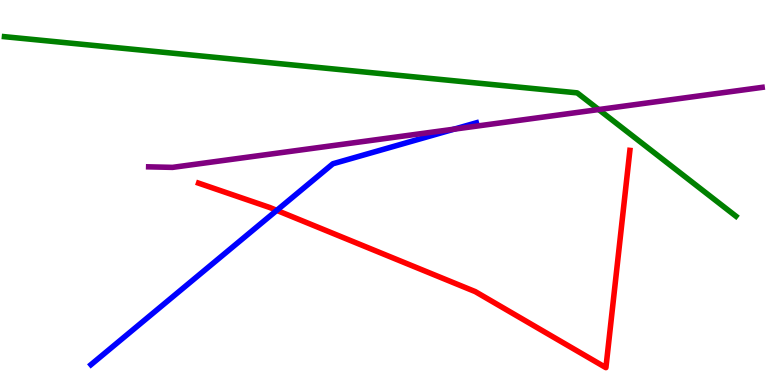[{'lines': ['blue', 'red'], 'intersections': [{'x': 3.57, 'y': 4.54}]}, {'lines': ['green', 'red'], 'intersections': []}, {'lines': ['purple', 'red'], 'intersections': []}, {'lines': ['blue', 'green'], 'intersections': []}, {'lines': ['blue', 'purple'], 'intersections': [{'x': 5.86, 'y': 6.64}]}, {'lines': ['green', 'purple'], 'intersections': [{'x': 7.72, 'y': 7.15}]}]